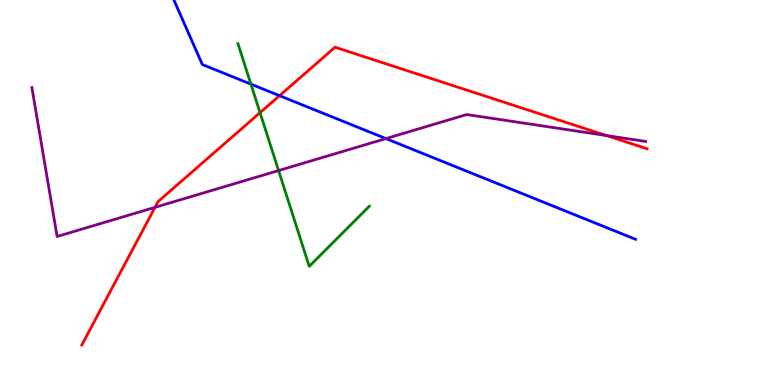[{'lines': ['blue', 'red'], 'intersections': [{'x': 3.61, 'y': 7.52}]}, {'lines': ['green', 'red'], 'intersections': [{'x': 3.36, 'y': 7.07}]}, {'lines': ['purple', 'red'], 'intersections': [{'x': 2.0, 'y': 4.61}, {'x': 7.83, 'y': 6.48}]}, {'lines': ['blue', 'green'], 'intersections': [{'x': 3.24, 'y': 7.81}]}, {'lines': ['blue', 'purple'], 'intersections': [{'x': 4.98, 'y': 6.4}]}, {'lines': ['green', 'purple'], 'intersections': [{'x': 3.59, 'y': 5.57}]}]